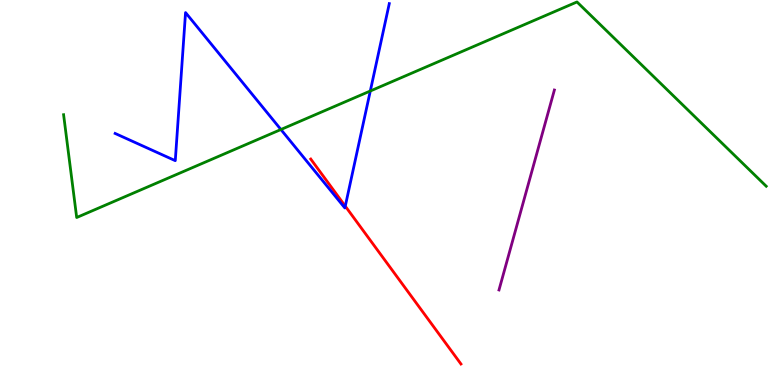[{'lines': ['blue', 'red'], 'intersections': [{'x': 4.46, 'y': 4.65}]}, {'lines': ['green', 'red'], 'intersections': []}, {'lines': ['purple', 'red'], 'intersections': []}, {'lines': ['blue', 'green'], 'intersections': [{'x': 3.62, 'y': 6.64}, {'x': 4.78, 'y': 7.64}]}, {'lines': ['blue', 'purple'], 'intersections': []}, {'lines': ['green', 'purple'], 'intersections': []}]